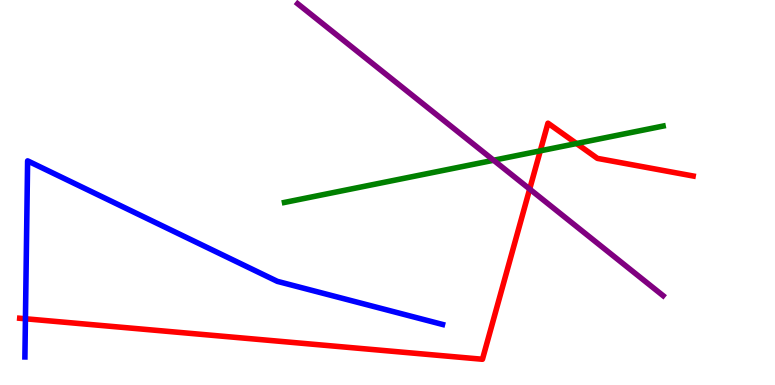[{'lines': ['blue', 'red'], 'intersections': [{'x': 0.328, 'y': 1.72}]}, {'lines': ['green', 'red'], 'intersections': [{'x': 6.97, 'y': 6.08}, {'x': 7.44, 'y': 6.27}]}, {'lines': ['purple', 'red'], 'intersections': [{'x': 6.83, 'y': 5.09}]}, {'lines': ['blue', 'green'], 'intersections': []}, {'lines': ['blue', 'purple'], 'intersections': []}, {'lines': ['green', 'purple'], 'intersections': [{'x': 6.37, 'y': 5.84}]}]